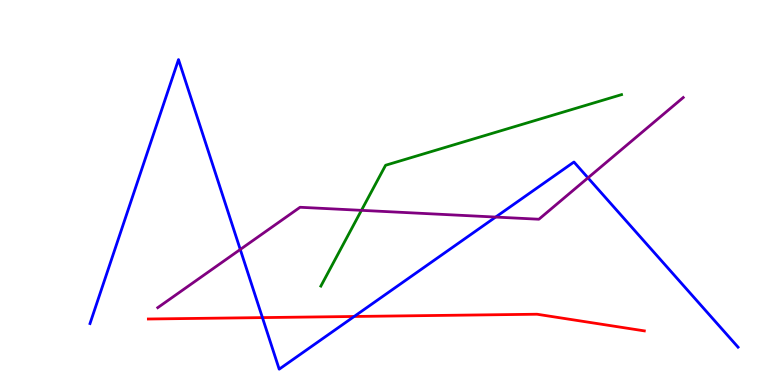[{'lines': ['blue', 'red'], 'intersections': [{'x': 3.39, 'y': 1.75}, {'x': 4.57, 'y': 1.78}]}, {'lines': ['green', 'red'], 'intersections': []}, {'lines': ['purple', 'red'], 'intersections': []}, {'lines': ['blue', 'green'], 'intersections': []}, {'lines': ['blue', 'purple'], 'intersections': [{'x': 3.1, 'y': 3.52}, {'x': 6.4, 'y': 4.36}, {'x': 7.59, 'y': 5.38}]}, {'lines': ['green', 'purple'], 'intersections': [{'x': 4.66, 'y': 4.54}]}]